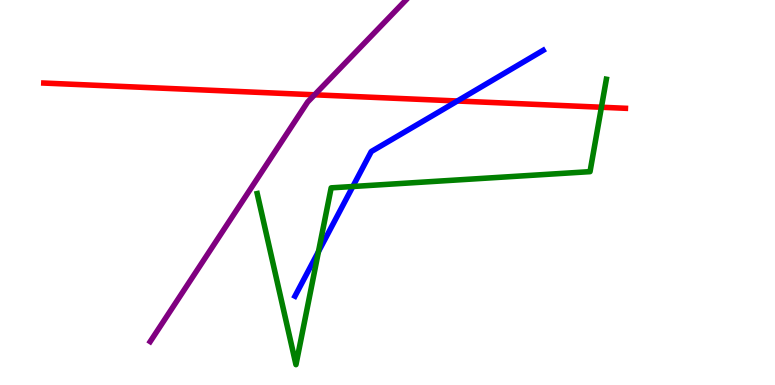[{'lines': ['blue', 'red'], 'intersections': [{'x': 5.9, 'y': 7.38}]}, {'lines': ['green', 'red'], 'intersections': [{'x': 7.76, 'y': 7.21}]}, {'lines': ['purple', 'red'], 'intersections': [{'x': 4.06, 'y': 7.54}]}, {'lines': ['blue', 'green'], 'intersections': [{'x': 4.11, 'y': 3.46}, {'x': 4.55, 'y': 5.16}]}, {'lines': ['blue', 'purple'], 'intersections': []}, {'lines': ['green', 'purple'], 'intersections': []}]